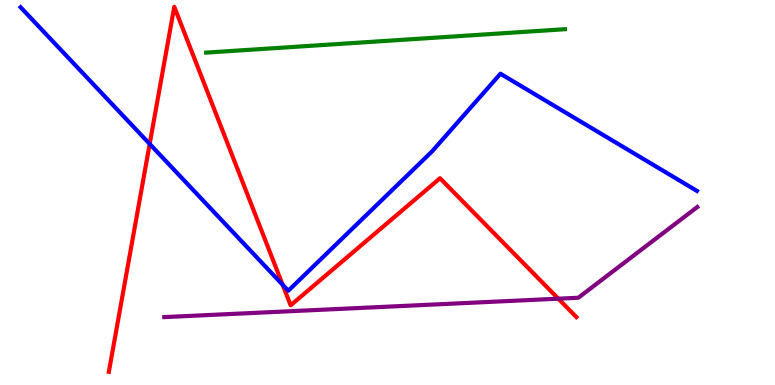[{'lines': ['blue', 'red'], 'intersections': [{'x': 1.93, 'y': 6.26}, {'x': 3.65, 'y': 2.6}]}, {'lines': ['green', 'red'], 'intersections': []}, {'lines': ['purple', 'red'], 'intersections': [{'x': 7.2, 'y': 2.24}]}, {'lines': ['blue', 'green'], 'intersections': []}, {'lines': ['blue', 'purple'], 'intersections': []}, {'lines': ['green', 'purple'], 'intersections': []}]